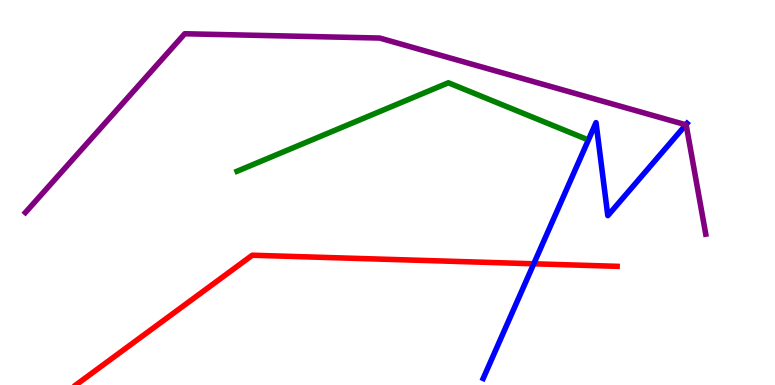[{'lines': ['blue', 'red'], 'intersections': [{'x': 6.89, 'y': 3.15}]}, {'lines': ['green', 'red'], 'intersections': []}, {'lines': ['purple', 'red'], 'intersections': []}, {'lines': ['blue', 'green'], 'intersections': []}, {'lines': ['blue', 'purple'], 'intersections': [{'x': 8.85, 'y': 6.76}]}, {'lines': ['green', 'purple'], 'intersections': []}]